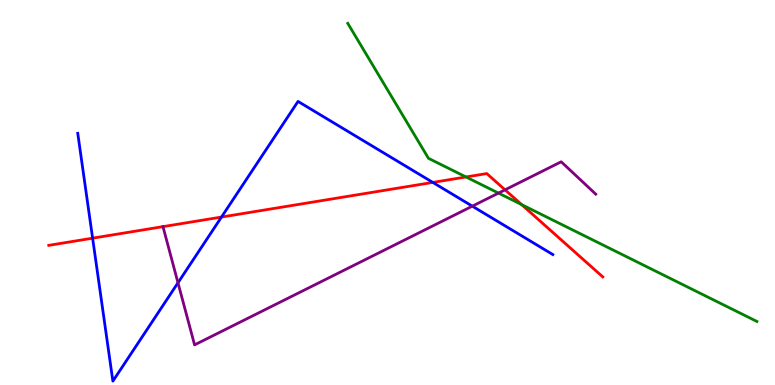[{'lines': ['blue', 'red'], 'intersections': [{'x': 1.2, 'y': 3.81}, {'x': 2.86, 'y': 4.36}, {'x': 5.58, 'y': 5.26}]}, {'lines': ['green', 'red'], 'intersections': [{'x': 6.01, 'y': 5.4}, {'x': 6.73, 'y': 4.69}]}, {'lines': ['purple', 'red'], 'intersections': [{'x': 2.1, 'y': 4.11}, {'x': 6.52, 'y': 5.07}]}, {'lines': ['blue', 'green'], 'intersections': []}, {'lines': ['blue', 'purple'], 'intersections': [{'x': 2.3, 'y': 2.66}, {'x': 6.09, 'y': 4.64}]}, {'lines': ['green', 'purple'], 'intersections': [{'x': 6.43, 'y': 4.98}]}]